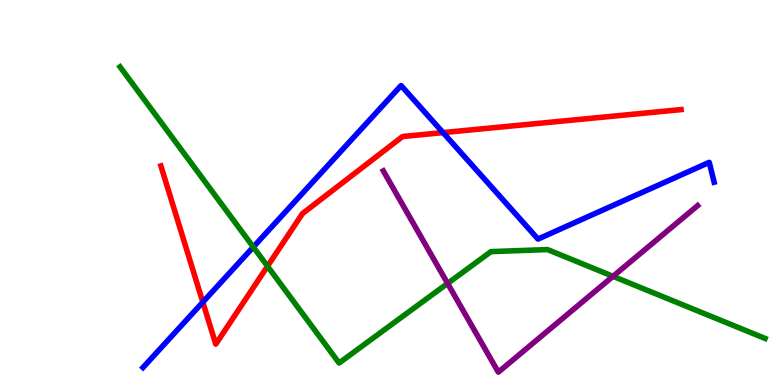[{'lines': ['blue', 'red'], 'intersections': [{'x': 2.62, 'y': 2.15}, {'x': 5.72, 'y': 6.56}]}, {'lines': ['green', 'red'], 'intersections': [{'x': 3.45, 'y': 3.09}]}, {'lines': ['purple', 'red'], 'intersections': []}, {'lines': ['blue', 'green'], 'intersections': [{'x': 3.27, 'y': 3.58}]}, {'lines': ['blue', 'purple'], 'intersections': []}, {'lines': ['green', 'purple'], 'intersections': [{'x': 5.78, 'y': 2.64}, {'x': 7.91, 'y': 2.82}]}]